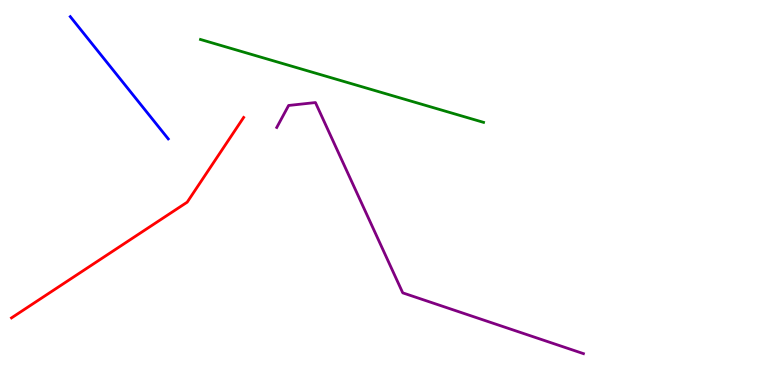[{'lines': ['blue', 'red'], 'intersections': []}, {'lines': ['green', 'red'], 'intersections': []}, {'lines': ['purple', 'red'], 'intersections': []}, {'lines': ['blue', 'green'], 'intersections': []}, {'lines': ['blue', 'purple'], 'intersections': []}, {'lines': ['green', 'purple'], 'intersections': []}]